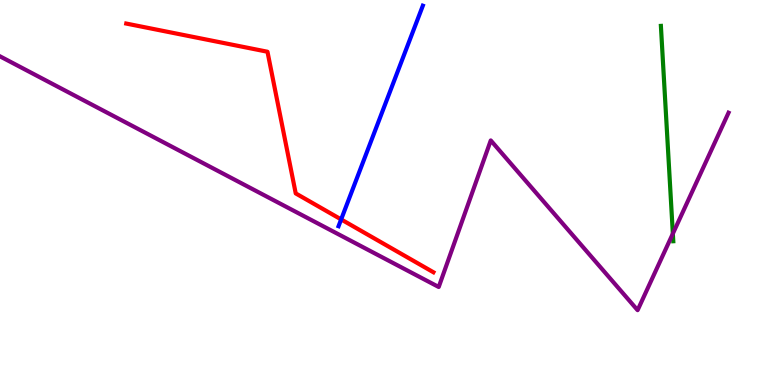[{'lines': ['blue', 'red'], 'intersections': [{'x': 4.4, 'y': 4.3}]}, {'lines': ['green', 'red'], 'intersections': []}, {'lines': ['purple', 'red'], 'intersections': []}, {'lines': ['blue', 'green'], 'intersections': []}, {'lines': ['blue', 'purple'], 'intersections': []}, {'lines': ['green', 'purple'], 'intersections': [{'x': 8.68, 'y': 3.93}]}]